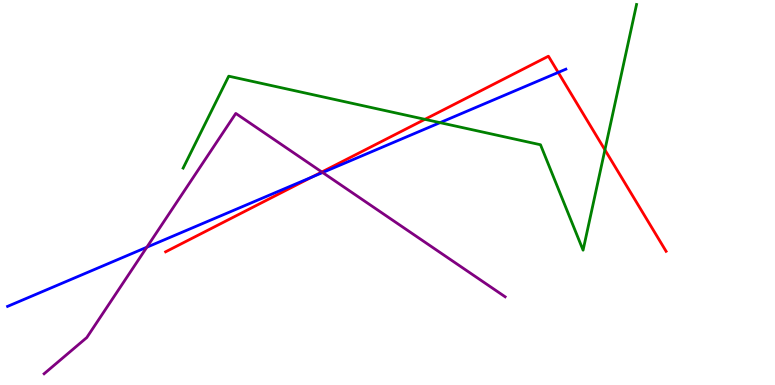[{'lines': ['blue', 'red'], 'intersections': [{'x': 4.02, 'y': 5.4}, {'x': 7.2, 'y': 8.12}]}, {'lines': ['green', 'red'], 'intersections': [{'x': 5.48, 'y': 6.9}, {'x': 7.81, 'y': 6.11}]}, {'lines': ['purple', 'red'], 'intersections': [{'x': 4.15, 'y': 5.53}]}, {'lines': ['blue', 'green'], 'intersections': [{'x': 5.68, 'y': 6.81}]}, {'lines': ['blue', 'purple'], 'intersections': [{'x': 1.89, 'y': 3.58}, {'x': 4.16, 'y': 5.52}]}, {'lines': ['green', 'purple'], 'intersections': []}]